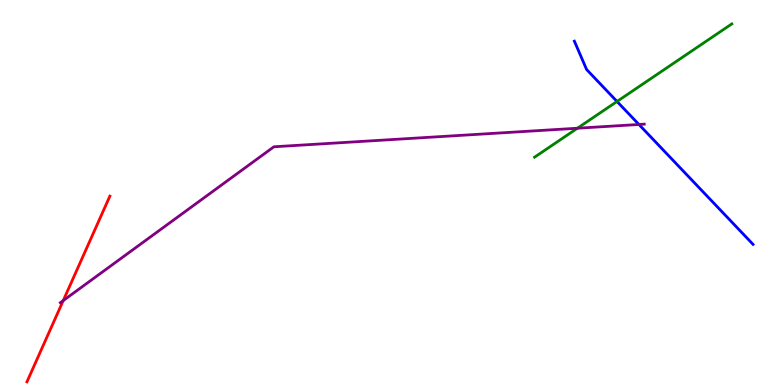[{'lines': ['blue', 'red'], 'intersections': []}, {'lines': ['green', 'red'], 'intersections': []}, {'lines': ['purple', 'red'], 'intersections': [{'x': 0.816, 'y': 2.19}]}, {'lines': ['blue', 'green'], 'intersections': [{'x': 7.96, 'y': 7.36}]}, {'lines': ['blue', 'purple'], 'intersections': [{'x': 8.24, 'y': 6.77}]}, {'lines': ['green', 'purple'], 'intersections': [{'x': 7.45, 'y': 6.67}]}]